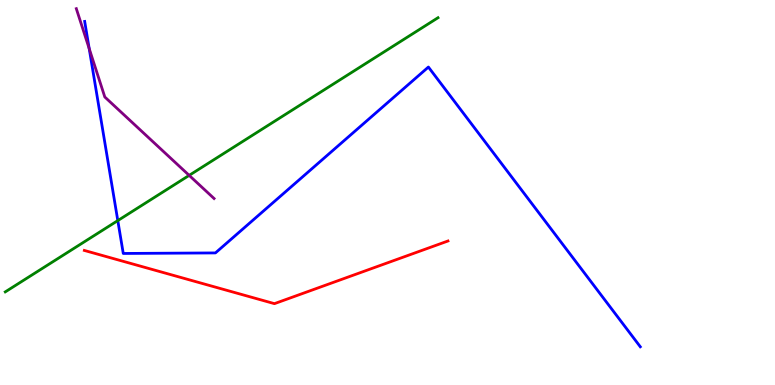[{'lines': ['blue', 'red'], 'intersections': []}, {'lines': ['green', 'red'], 'intersections': []}, {'lines': ['purple', 'red'], 'intersections': []}, {'lines': ['blue', 'green'], 'intersections': [{'x': 1.52, 'y': 4.27}]}, {'lines': ['blue', 'purple'], 'intersections': [{'x': 1.15, 'y': 8.74}]}, {'lines': ['green', 'purple'], 'intersections': [{'x': 2.44, 'y': 5.44}]}]